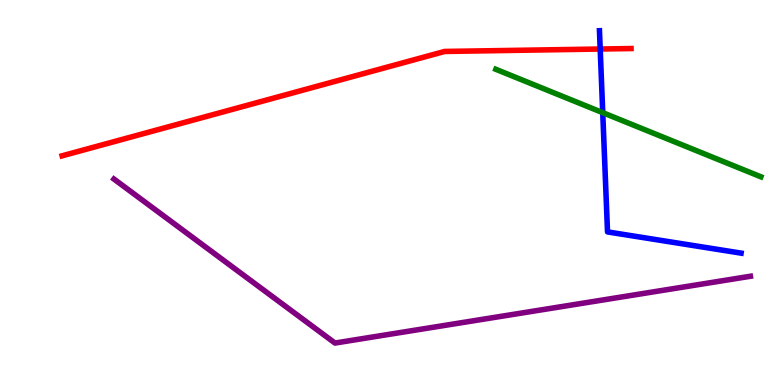[{'lines': ['blue', 'red'], 'intersections': [{'x': 7.74, 'y': 8.73}]}, {'lines': ['green', 'red'], 'intersections': []}, {'lines': ['purple', 'red'], 'intersections': []}, {'lines': ['blue', 'green'], 'intersections': [{'x': 7.78, 'y': 7.07}]}, {'lines': ['blue', 'purple'], 'intersections': []}, {'lines': ['green', 'purple'], 'intersections': []}]